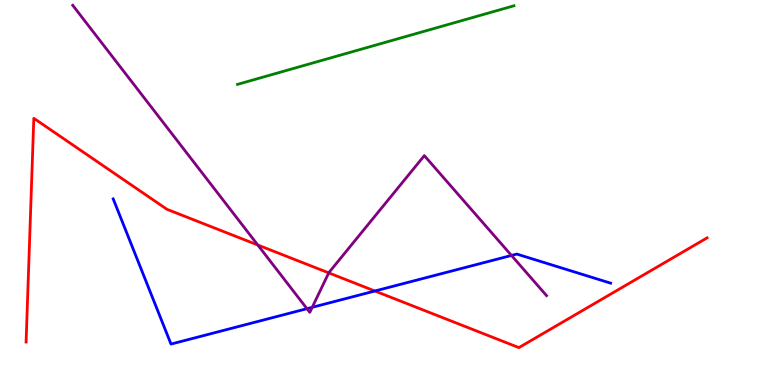[{'lines': ['blue', 'red'], 'intersections': [{'x': 4.84, 'y': 2.44}]}, {'lines': ['green', 'red'], 'intersections': []}, {'lines': ['purple', 'red'], 'intersections': [{'x': 3.33, 'y': 3.64}, {'x': 4.24, 'y': 2.91}]}, {'lines': ['blue', 'green'], 'intersections': []}, {'lines': ['blue', 'purple'], 'intersections': [{'x': 3.96, 'y': 1.98}, {'x': 4.03, 'y': 2.02}, {'x': 6.6, 'y': 3.37}]}, {'lines': ['green', 'purple'], 'intersections': []}]